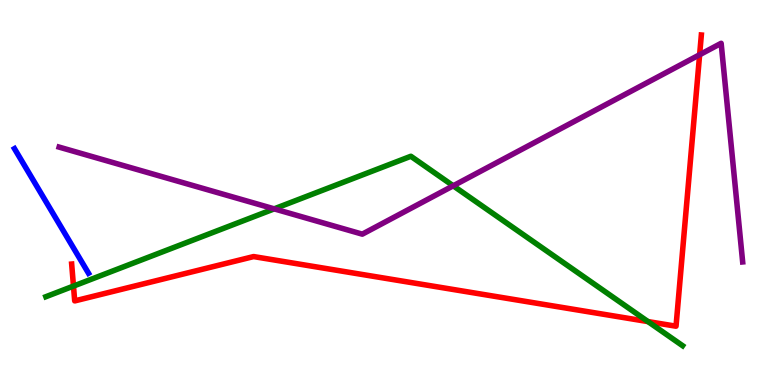[{'lines': ['blue', 'red'], 'intersections': []}, {'lines': ['green', 'red'], 'intersections': [{'x': 0.948, 'y': 2.57}, {'x': 8.36, 'y': 1.65}]}, {'lines': ['purple', 'red'], 'intersections': [{'x': 9.03, 'y': 8.58}]}, {'lines': ['blue', 'green'], 'intersections': []}, {'lines': ['blue', 'purple'], 'intersections': []}, {'lines': ['green', 'purple'], 'intersections': [{'x': 3.54, 'y': 4.58}, {'x': 5.85, 'y': 5.17}]}]